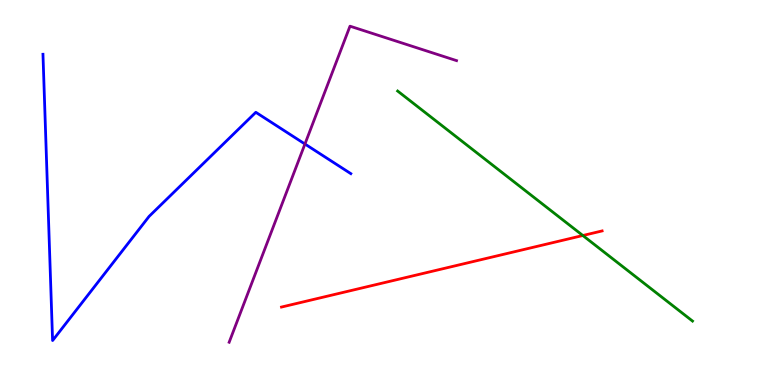[{'lines': ['blue', 'red'], 'intersections': []}, {'lines': ['green', 'red'], 'intersections': [{'x': 7.52, 'y': 3.88}]}, {'lines': ['purple', 'red'], 'intersections': []}, {'lines': ['blue', 'green'], 'intersections': []}, {'lines': ['blue', 'purple'], 'intersections': [{'x': 3.93, 'y': 6.26}]}, {'lines': ['green', 'purple'], 'intersections': []}]